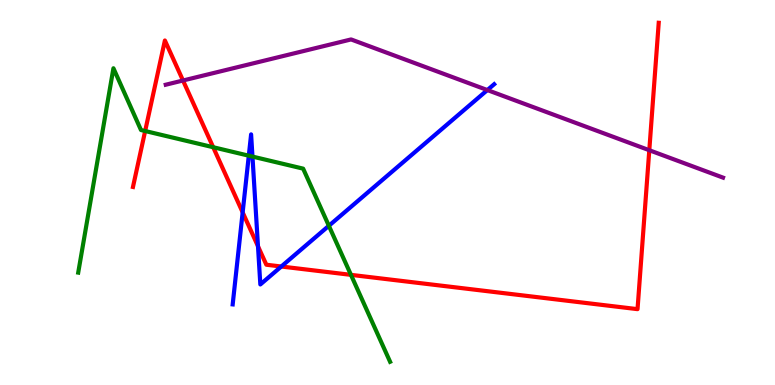[{'lines': ['blue', 'red'], 'intersections': [{'x': 3.13, 'y': 4.48}, {'x': 3.33, 'y': 3.6}, {'x': 3.63, 'y': 3.08}]}, {'lines': ['green', 'red'], 'intersections': [{'x': 1.87, 'y': 6.6}, {'x': 2.75, 'y': 6.18}, {'x': 4.53, 'y': 2.86}]}, {'lines': ['purple', 'red'], 'intersections': [{'x': 2.36, 'y': 7.91}, {'x': 8.38, 'y': 6.1}]}, {'lines': ['blue', 'green'], 'intersections': [{'x': 3.21, 'y': 5.96}, {'x': 3.26, 'y': 5.93}, {'x': 4.24, 'y': 4.14}]}, {'lines': ['blue', 'purple'], 'intersections': [{'x': 6.29, 'y': 7.66}]}, {'lines': ['green', 'purple'], 'intersections': []}]